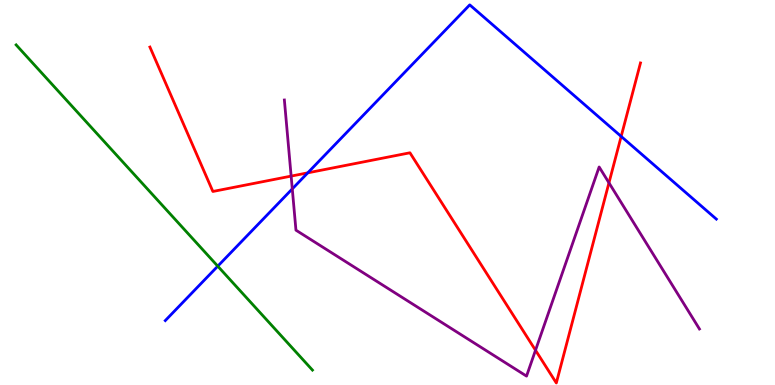[{'lines': ['blue', 'red'], 'intersections': [{'x': 3.97, 'y': 5.51}, {'x': 8.02, 'y': 6.46}]}, {'lines': ['green', 'red'], 'intersections': []}, {'lines': ['purple', 'red'], 'intersections': [{'x': 3.76, 'y': 5.43}, {'x': 6.91, 'y': 0.903}, {'x': 7.86, 'y': 5.25}]}, {'lines': ['blue', 'green'], 'intersections': [{'x': 2.81, 'y': 3.09}]}, {'lines': ['blue', 'purple'], 'intersections': [{'x': 3.77, 'y': 5.09}]}, {'lines': ['green', 'purple'], 'intersections': []}]